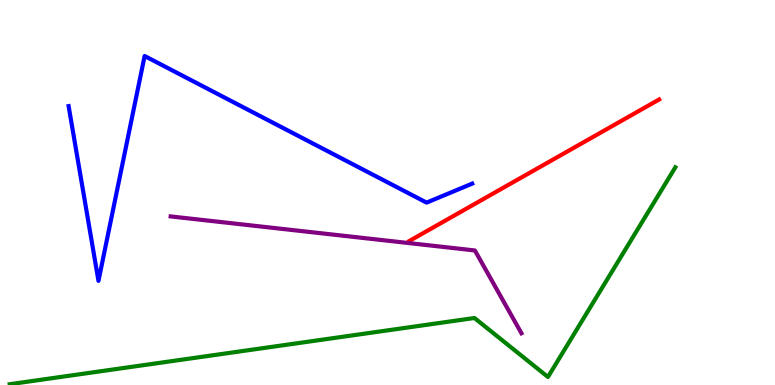[{'lines': ['blue', 'red'], 'intersections': []}, {'lines': ['green', 'red'], 'intersections': []}, {'lines': ['purple', 'red'], 'intersections': []}, {'lines': ['blue', 'green'], 'intersections': []}, {'lines': ['blue', 'purple'], 'intersections': []}, {'lines': ['green', 'purple'], 'intersections': []}]